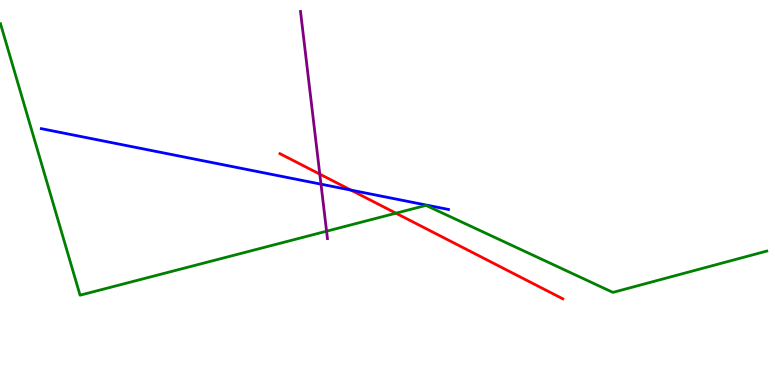[{'lines': ['blue', 'red'], 'intersections': [{'x': 4.53, 'y': 5.06}]}, {'lines': ['green', 'red'], 'intersections': [{'x': 5.11, 'y': 4.46}]}, {'lines': ['purple', 'red'], 'intersections': [{'x': 4.13, 'y': 5.48}]}, {'lines': ['blue', 'green'], 'intersections': []}, {'lines': ['blue', 'purple'], 'intersections': [{'x': 4.14, 'y': 5.22}]}, {'lines': ['green', 'purple'], 'intersections': [{'x': 4.21, 'y': 3.99}]}]